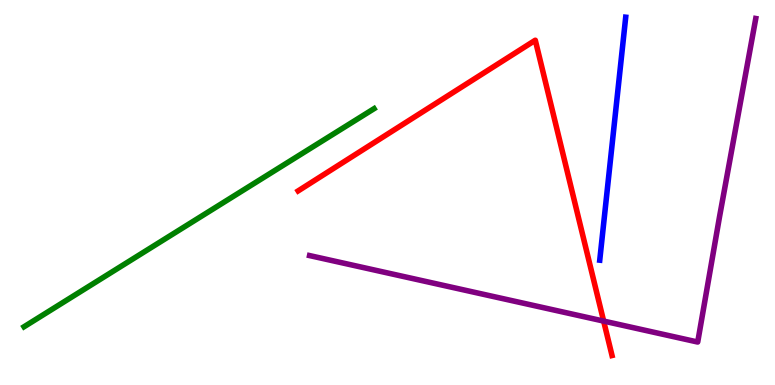[{'lines': ['blue', 'red'], 'intersections': []}, {'lines': ['green', 'red'], 'intersections': []}, {'lines': ['purple', 'red'], 'intersections': [{'x': 7.79, 'y': 1.66}]}, {'lines': ['blue', 'green'], 'intersections': []}, {'lines': ['blue', 'purple'], 'intersections': []}, {'lines': ['green', 'purple'], 'intersections': []}]